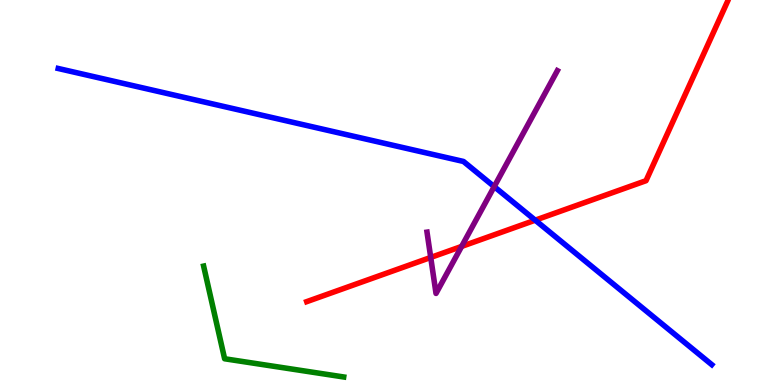[{'lines': ['blue', 'red'], 'intersections': [{'x': 6.91, 'y': 4.28}]}, {'lines': ['green', 'red'], 'intersections': []}, {'lines': ['purple', 'red'], 'intersections': [{'x': 5.56, 'y': 3.31}, {'x': 5.96, 'y': 3.6}]}, {'lines': ['blue', 'green'], 'intersections': []}, {'lines': ['blue', 'purple'], 'intersections': [{'x': 6.38, 'y': 5.15}]}, {'lines': ['green', 'purple'], 'intersections': []}]